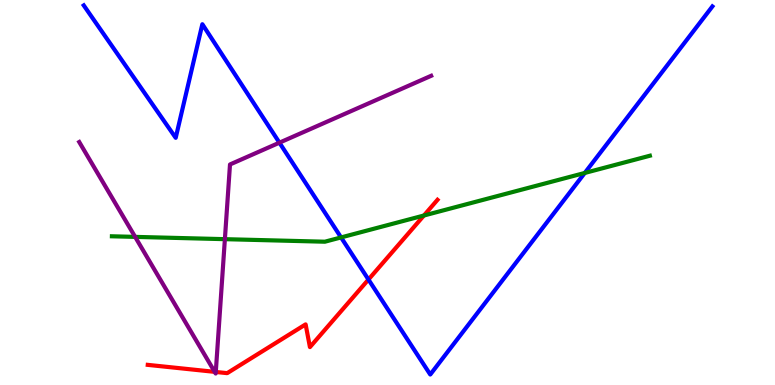[{'lines': ['blue', 'red'], 'intersections': [{'x': 4.75, 'y': 2.74}]}, {'lines': ['green', 'red'], 'intersections': [{'x': 5.47, 'y': 4.4}]}, {'lines': ['purple', 'red'], 'intersections': [{'x': 2.77, 'y': 0.342}, {'x': 2.78, 'y': 0.339}]}, {'lines': ['blue', 'green'], 'intersections': [{'x': 4.4, 'y': 3.83}, {'x': 7.55, 'y': 5.51}]}, {'lines': ['blue', 'purple'], 'intersections': [{'x': 3.61, 'y': 6.29}]}, {'lines': ['green', 'purple'], 'intersections': [{'x': 1.74, 'y': 3.85}, {'x': 2.9, 'y': 3.79}]}]